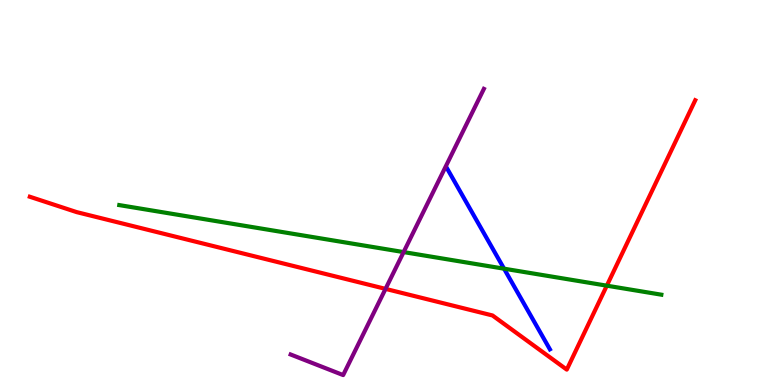[{'lines': ['blue', 'red'], 'intersections': []}, {'lines': ['green', 'red'], 'intersections': [{'x': 7.83, 'y': 2.58}]}, {'lines': ['purple', 'red'], 'intersections': [{'x': 4.97, 'y': 2.5}]}, {'lines': ['blue', 'green'], 'intersections': [{'x': 6.5, 'y': 3.02}]}, {'lines': ['blue', 'purple'], 'intersections': []}, {'lines': ['green', 'purple'], 'intersections': [{'x': 5.21, 'y': 3.45}]}]